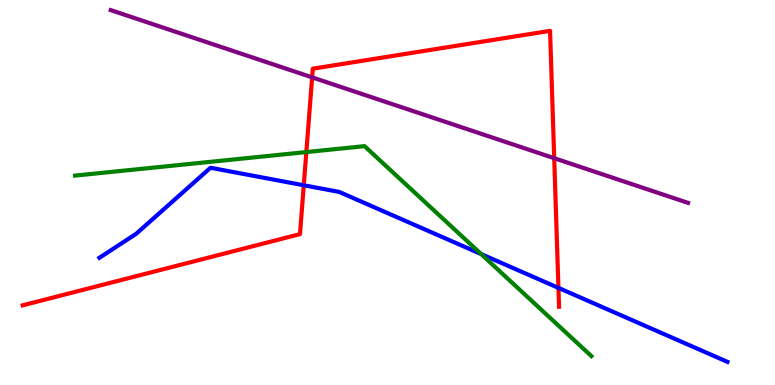[{'lines': ['blue', 'red'], 'intersections': [{'x': 3.92, 'y': 5.19}, {'x': 7.21, 'y': 2.52}]}, {'lines': ['green', 'red'], 'intersections': [{'x': 3.95, 'y': 6.05}]}, {'lines': ['purple', 'red'], 'intersections': [{'x': 4.03, 'y': 7.99}, {'x': 7.15, 'y': 5.89}]}, {'lines': ['blue', 'green'], 'intersections': [{'x': 6.21, 'y': 3.4}]}, {'lines': ['blue', 'purple'], 'intersections': []}, {'lines': ['green', 'purple'], 'intersections': []}]